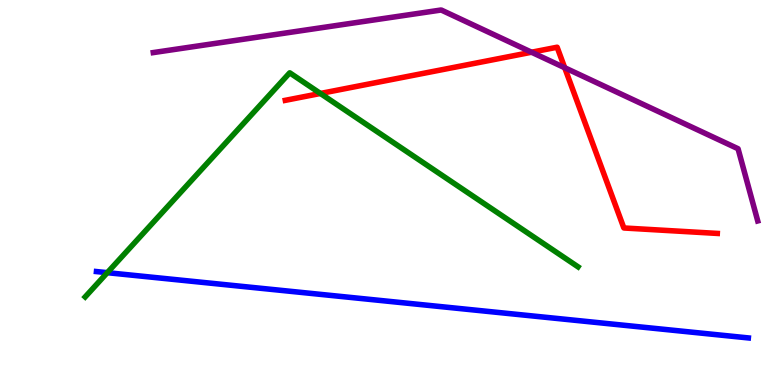[{'lines': ['blue', 'red'], 'intersections': []}, {'lines': ['green', 'red'], 'intersections': [{'x': 4.13, 'y': 7.57}]}, {'lines': ['purple', 'red'], 'intersections': [{'x': 6.86, 'y': 8.64}, {'x': 7.29, 'y': 8.24}]}, {'lines': ['blue', 'green'], 'intersections': [{'x': 1.38, 'y': 2.92}]}, {'lines': ['blue', 'purple'], 'intersections': []}, {'lines': ['green', 'purple'], 'intersections': []}]